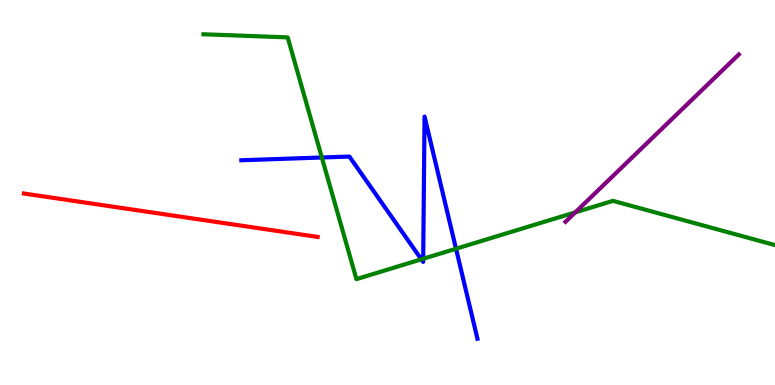[{'lines': ['blue', 'red'], 'intersections': []}, {'lines': ['green', 'red'], 'intersections': []}, {'lines': ['purple', 'red'], 'intersections': []}, {'lines': ['blue', 'green'], 'intersections': [{'x': 4.15, 'y': 5.91}, {'x': 5.44, 'y': 3.26}, {'x': 5.46, 'y': 3.28}, {'x': 5.88, 'y': 3.54}]}, {'lines': ['blue', 'purple'], 'intersections': []}, {'lines': ['green', 'purple'], 'intersections': [{'x': 7.42, 'y': 4.48}]}]